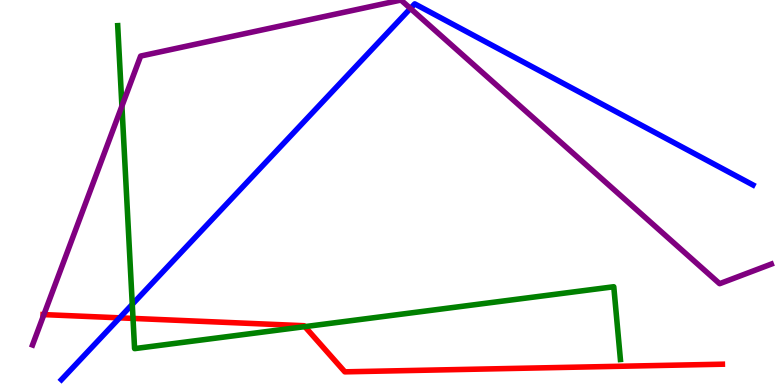[{'lines': ['blue', 'red'], 'intersections': [{'x': 1.54, 'y': 1.74}]}, {'lines': ['green', 'red'], 'intersections': [{'x': 1.72, 'y': 1.73}, {'x': 3.93, 'y': 1.52}]}, {'lines': ['purple', 'red'], 'intersections': [{'x': 0.566, 'y': 1.83}]}, {'lines': ['blue', 'green'], 'intersections': [{'x': 1.71, 'y': 2.09}]}, {'lines': ['blue', 'purple'], 'intersections': [{'x': 5.3, 'y': 9.78}]}, {'lines': ['green', 'purple'], 'intersections': [{'x': 1.57, 'y': 7.24}]}]